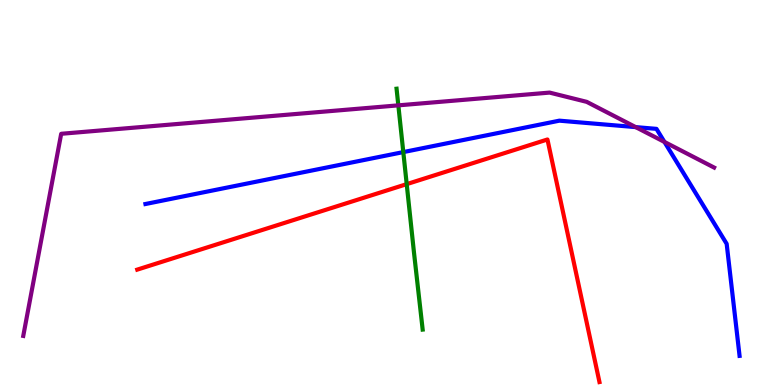[{'lines': ['blue', 'red'], 'intersections': []}, {'lines': ['green', 'red'], 'intersections': [{'x': 5.25, 'y': 5.22}]}, {'lines': ['purple', 'red'], 'intersections': []}, {'lines': ['blue', 'green'], 'intersections': [{'x': 5.2, 'y': 6.05}]}, {'lines': ['blue', 'purple'], 'intersections': [{'x': 8.2, 'y': 6.7}, {'x': 8.57, 'y': 6.31}]}, {'lines': ['green', 'purple'], 'intersections': [{'x': 5.14, 'y': 7.26}]}]